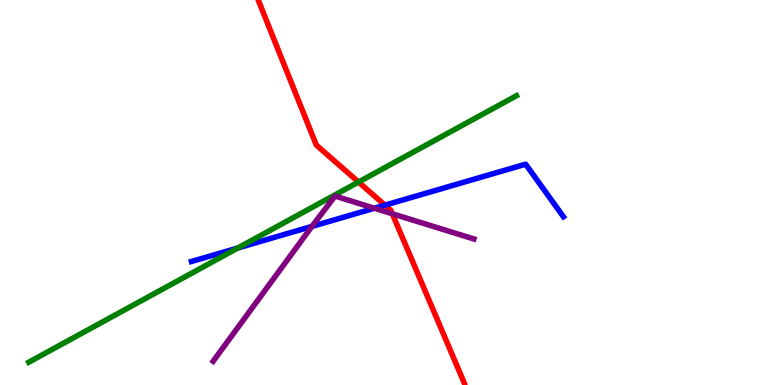[{'lines': ['blue', 'red'], 'intersections': [{'x': 4.97, 'y': 4.67}]}, {'lines': ['green', 'red'], 'intersections': [{'x': 4.63, 'y': 5.27}]}, {'lines': ['purple', 'red'], 'intersections': [{'x': 5.06, 'y': 4.45}]}, {'lines': ['blue', 'green'], 'intersections': [{'x': 3.07, 'y': 3.56}]}, {'lines': ['blue', 'purple'], 'intersections': [{'x': 4.02, 'y': 4.12}, {'x': 4.83, 'y': 4.59}]}, {'lines': ['green', 'purple'], 'intersections': []}]